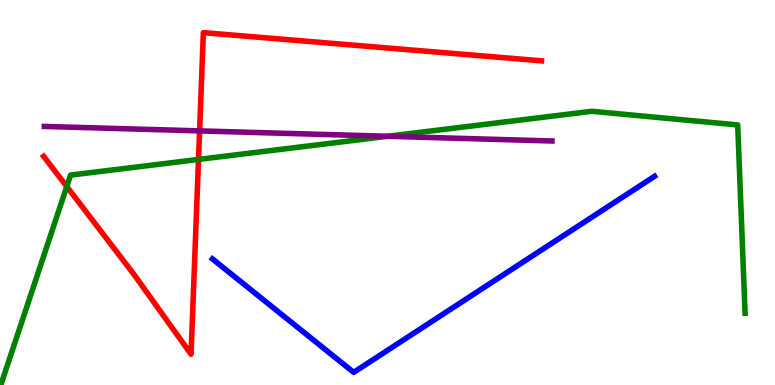[{'lines': ['blue', 'red'], 'intersections': []}, {'lines': ['green', 'red'], 'intersections': [{'x': 0.862, 'y': 5.15}, {'x': 2.56, 'y': 5.86}]}, {'lines': ['purple', 'red'], 'intersections': [{'x': 2.58, 'y': 6.6}]}, {'lines': ['blue', 'green'], 'intersections': []}, {'lines': ['blue', 'purple'], 'intersections': []}, {'lines': ['green', 'purple'], 'intersections': [{'x': 5.0, 'y': 6.46}]}]